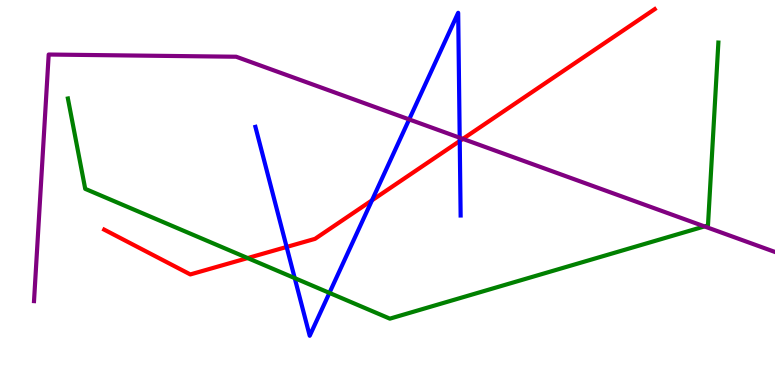[{'lines': ['blue', 'red'], 'intersections': [{'x': 3.7, 'y': 3.59}, {'x': 4.8, 'y': 4.8}, {'x': 5.93, 'y': 6.34}]}, {'lines': ['green', 'red'], 'intersections': [{'x': 3.2, 'y': 3.3}]}, {'lines': ['purple', 'red'], 'intersections': [{'x': 5.97, 'y': 6.39}]}, {'lines': ['blue', 'green'], 'intersections': [{'x': 3.8, 'y': 2.78}, {'x': 4.25, 'y': 2.39}]}, {'lines': ['blue', 'purple'], 'intersections': [{'x': 5.28, 'y': 6.9}, {'x': 5.93, 'y': 6.42}]}, {'lines': ['green', 'purple'], 'intersections': [{'x': 9.09, 'y': 4.12}]}]